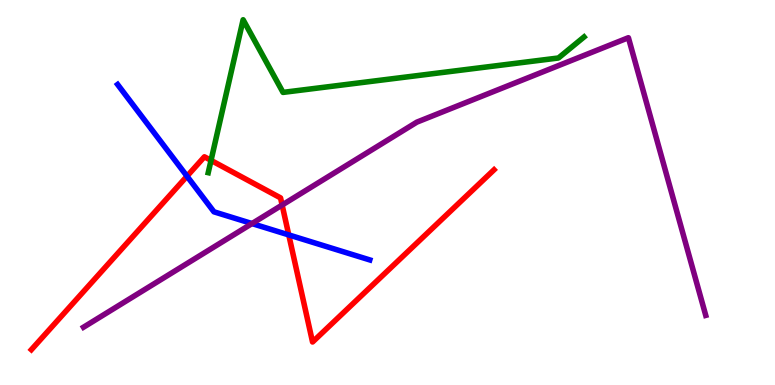[{'lines': ['blue', 'red'], 'intersections': [{'x': 2.41, 'y': 5.42}, {'x': 3.73, 'y': 3.9}]}, {'lines': ['green', 'red'], 'intersections': [{'x': 2.72, 'y': 5.83}]}, {'lines': ['purple', 'red'], 'intersections': [{'x': 3.64, 'y': 4.67}]}, {'lines': ['blue', 'green'], 'intersections': []}, {'lines': ['blue', 'purple'], 'intersections': [{'x': 3.25, 'y': 4.19}]}, {'lines': ['green', 'purple'], 'intersections': []}]